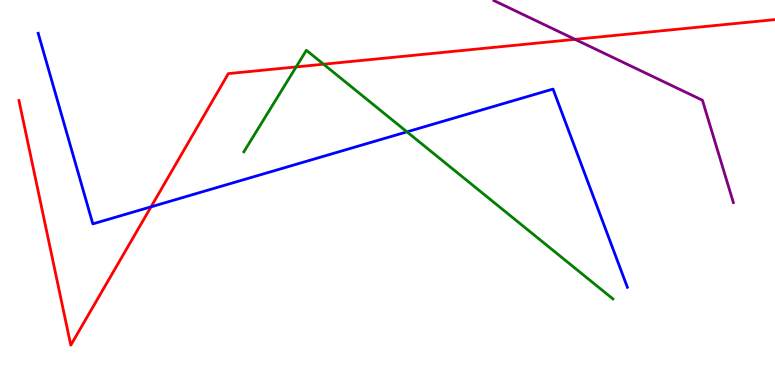[{'lines': ['blue', 'red'], 'intersections': [{'x': 1.95, 'y': 4.63}]}, {'lines': ['green', 'red'], 'intersections': [{'x': 3.82, 'y': 8.26}, {'x': 4.17, 'y': 8.33}]}, {'lines': ['purple', 'red'], 'intersections': [{'x': 7.42, 'y': 8.98}]}, {'lines': ['blue', 'green'], 'intersections': [{'x': 5.25, 'y': 6.58}]}, {'lines': ['blue', 'purple'], 'intersections': []}, {'lines': ['green', 'purple'], 'intersections': []}]